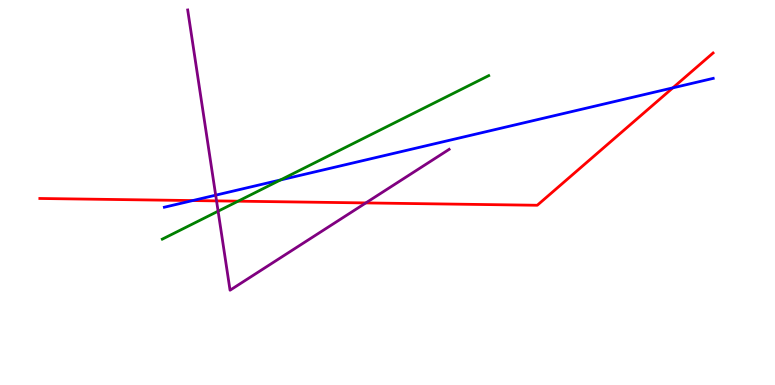[{'lines': ['blue', 'red'], 'intersections': [{'x': 2.49, 'y': 4.79}, {'x': 8.68, 'y': 7.72}]}, {'lines': ['green', 'red'], 'intersections': [{'x': 3.07, 'y': 4.77}]}, {'lines': ['purple', 'red'], 'intersections': [{'x': 2.79, 'y': 4.78}, {'x': 4.72, 'y': 4.73}]}, {'lines': ['blue', 'green'], 'intersections': [{'x': 3.62, 'y': 5.33}]}, {'lines': ['blue', 'purple'], 'intersections': [{'x': 2.78, 'y': 4.93}]}, {'lines': ['green', 'purple'], 'intersections': [{'x': 2.81, 'y': 4.51}]}]